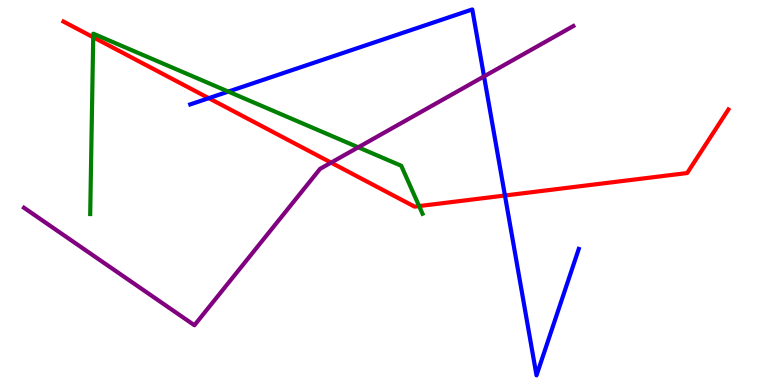[{'lines': ['blue', 'red'], 'intersections': [{'x': 2.69, 'y': 7.45}, {'x': 6.52, 'y': 4.92}]}, {'lines': ['green', 'red'], 'intersections': [{'x': 1.2, 'y': 9.03}, {'x': 5.41, 'y': 4.65}]}, {'lines': ['purple', 'red'], 'intersections': [{'x': 4.27, 'y': 5.78}]}, {'lines': ['blue', 'green'], 'intersections': [{'x': 2.95, 'y': 7.62}]}, {'lines': ['blue', 'purple'], 'intersections': [{'x': 6.25, 'y': 8.02}]}, {'lines': ['green', 'purple'], 'intersections': [{'x': 4.62, 'y': 6.17}]}]